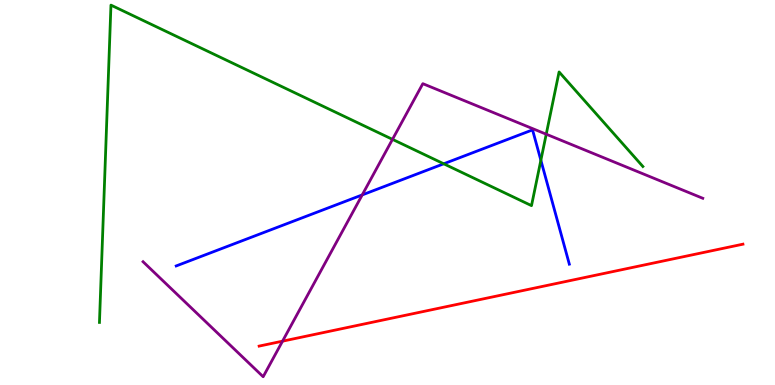[{'lines': ['blue', 'red'], 'intersections': []}, {'lines': ['green', 'red'], 'intersections': []}, {'lines': ['purple', 'red'], 'intersections': [{'x': 3.65, 'y': 1.14}]}, {'lines': ['blue', 'green'], 'intersections': [{'x': 5.73, 'y': 5.75}, {'x': 6.98, 'y': 5.84}]}, {'lines': ['blue', 'purple'], 'intersections': [{'x': 4.67, 'y': 4.94}]}, {'lines': ['green', 'purple'], 'intersections': [{'x': 5.06, 'y': 6.38}, {'x': 7.05, 'y': 6.51}]}]